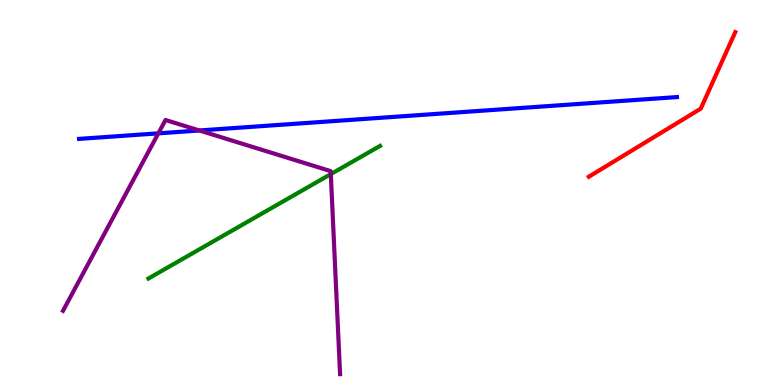[{'lines': ['blue', 'red'], 'intersections': []}, {'lines': ['green', 'red'], 'intersections': []}, {'lines': ['purple', 'red'], 'intersections': []}, {'lines': ['blue', 'green'], 'intersections': []}, {'lines': ['blue', 'purple'], 'intersections': [{'x': 2.04, 'y': 6.54}, {'x': 2.57, 'y': 6.61}]}, {'lines': ['green', 'purple'], 'intersections': [{'x': 4.27, 'y': 5.48}]}]